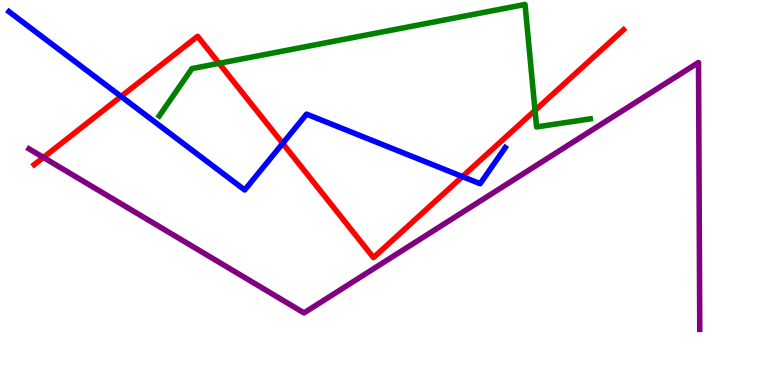[{'lines': ['blue', 'red'], 'intersections': [{'x': 1.56, 'y': 7.5}, {'x': 3.65, 'y': 6.28}, {'x': 5.97, 'y': 5.41}]}, {'lines': ['green', 'red'], 'intersections': [{'x': 2.83, 'y': 8.35}, {'x': 6.9, 'y': 7.13}]}, {'lines': ['purple', 'red'], 'intersections': [{'x': 0.56, 'y': 5.91}]}, {'lines': ['blue', 'green'], 'intersections': []}, {'lines': ['blue', 'purple'], 'intersections': []}, {'lines': ['green', 'purple'], 'intersections': []}]